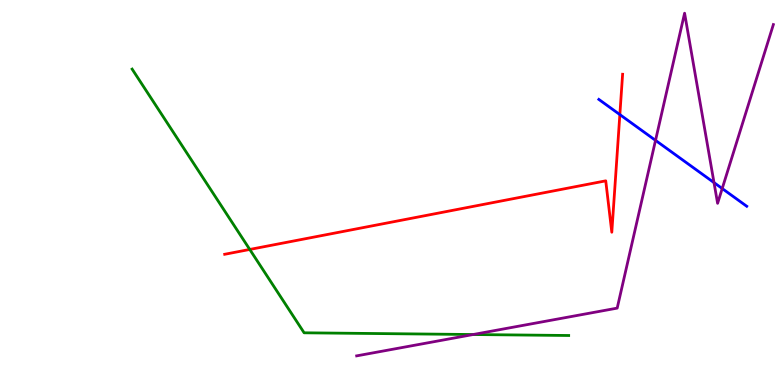[{'lines': ['blue', 'red'], 'intersections': [{'x': 8.0, 'y': 7.02}]}, {'lines': ['green', 'red'], 'intersections': [{'x': 3.22, 'y': 3.52}]}, {'lines': ['purple', 'red'], 'intersections': []}, {'lines': ['blue', 'green'], 'intersections': []}, {'lines': ['blue', 'purple'], 'intersections': [{'x': 8.46, 'y': 6.35}, {'x': 9.21, 'y': 5.26}, {'x': 9.32, 'y': 5.1}]}, {'lines': ['green', 'purple'], 'intersections': [{'x': 6.1, 'y': 1.31}]}]